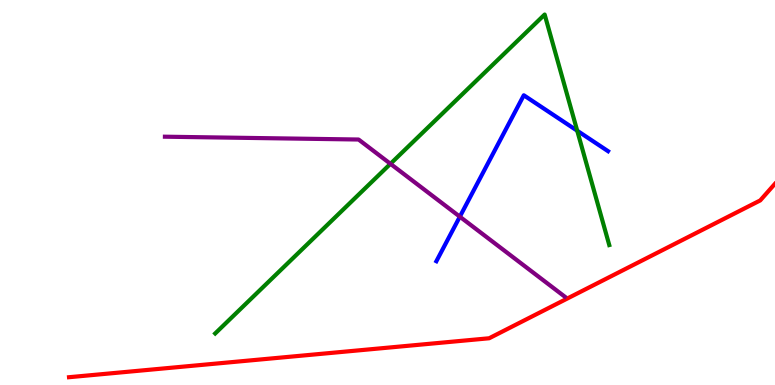[{'lines': ['blue', 'red'], 'intersections': []}, {'lines': ['green', 'red'], 'intersections': []}, {'lines': ['purple', 'red'], 'intersections': []}, {'lines': ['blue', 'green'], 'intersections': [{'x': 7.45, 'y': 6.6}]}, {'lines': ['blue', 'purple'], 'intersections': [{'x': 5.93, 'y': 4.37}]}, {'lines': ['green', 'purple'], 'intersections': [{'x': 5.04, 'y': 5.75}]}]